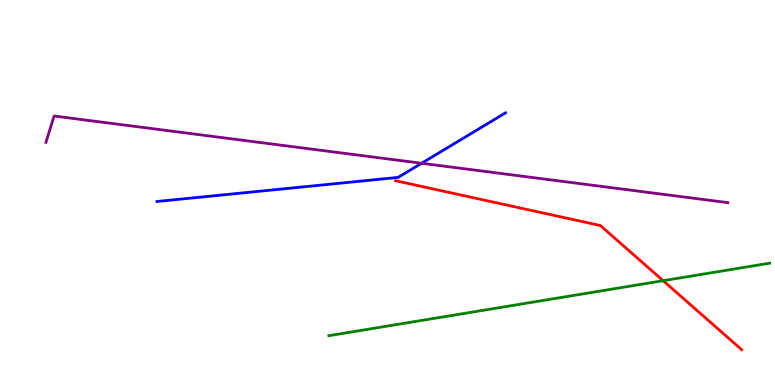[{'lines': ['blue', 'red'], 'intersections': []}, {'lines': ['green', 'red'], 'intersections': [{'x': 8.56, 'y': 2.71}]}, {'lines': ['purple', 'red'], 'intersections': []}, {'lines': ['blue', 'green'], 'intersections': []}, {'lines': ['blue', 'purple'], 'intersections': [{'x': 5.44, 'y': 5.76}]}, {'lines': ['green', 'purple'], 'intersections': []}]